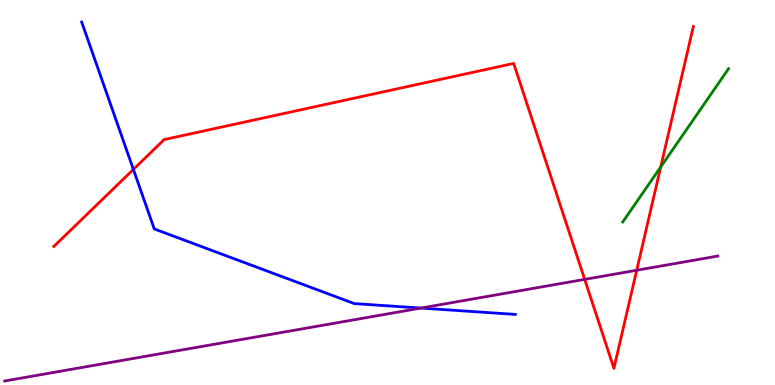[{'lines': ['blue', 'red'], 'intersections': [{'x': 1.72, 'y': 5.6}]}, {'lines': ['green', 'red'], 'intersections': [{'x': 8.53, 'y': 5.66}]}, {'lines': ['purple', 'red'], 'intersections': [{'x': 7.54, 'y': 2.74}, {'x': 8.22, 'y': 2.98}]}, {'lines': ['blue', 'green'], 'intersections': []}, {'lines': ['blue', 'purple'], 'intersections': [{'x': 5.43, 'y': 2.0}]}, {'lines': ['green', 'purple'], 'intersections': []}]